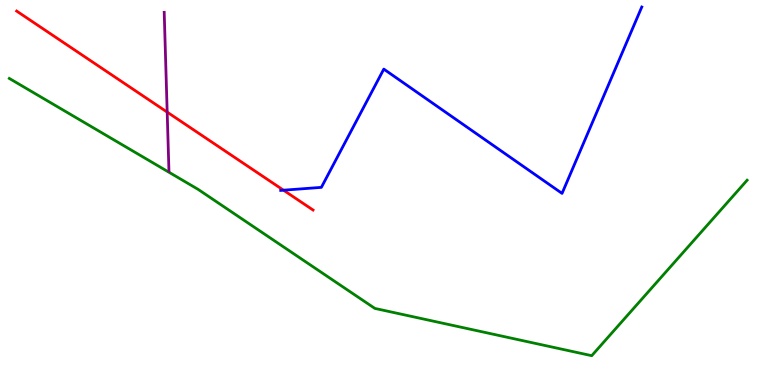[{'lines': ['blue', 'red'], 'intersections': [{'x': 3.66, 'y': 5.06}]}, {'lines': ['green', 'red'], 'intersections': []}, {'lines': ['purple', 'red'], 'intersections': [{'x': 2.16, 'y': 7.09}]}, {'lines': ['blue', 'green'], 'intersections': []}, {'lines': ['blue', 'purple'], 'intersections': []}, {'lines': ['green', 'purple'], 'intersections': []}]